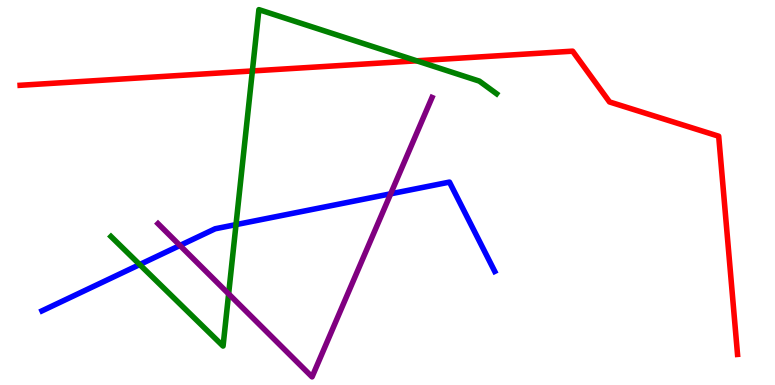[{'lines': ['blue', 'red'], 'intersections': []}, {'lines': ['green', 'red'], 'intersections': [{'x': 3.26, 'y': 8.16}, {'x': 5.38, 'y': 8.42}]}, {'lines': ['purple', 'red'], 'intersections': []}, {'lines': ['blue', 'green'], 'intersections': [{'x': 1.8, 'y': 3.13}, {'x': 3.05, 'y': 4.17}]}, {'lines': ['blue', 'purple'], 'intersections': [{'x': 2.32, 'y': 3.62}, {'x': 5.04, 'y': 4.97}]}, {'lines': ['green', 'purple'], 'intersections': [{'x': 2.95, 'y': 2.37}]}]